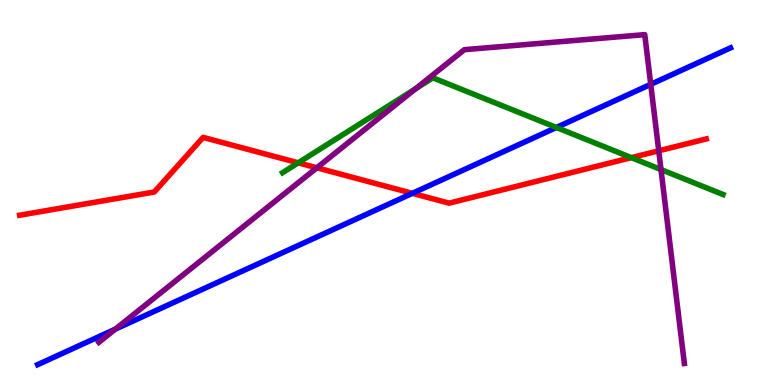[{'lines': ['blue', 'red'], 'intersections': [{'x': 5.32, 'y': 4.98}]}, {'lines': ['green', 'red'], 'intersections': [{'x': 3.85, 'y': 5.77}, {'x': 8.15, 'y': 5.91}]}, {'lines': ['purple', 'red'], 'intersections': [{'x': 4.09, 'y': 5.64}, {'x': 8.5, 'y': 6.08}]}, {'lines': ['blue', 'green'], 'intersections': [{'x': 7.18, 'y': 6.69}]}, {'lines': ['blue', 'purple'], 'intersections': [{'x': 1.49, 'y': 1.45}, {'x': 8.4, 'y': 7.81}]}, {'lines': ['green', 'purple'], 'intersections': [{'x': 5.36, 'y': 7.69}, {'x': 8.53, 'y': 5.6}]}]